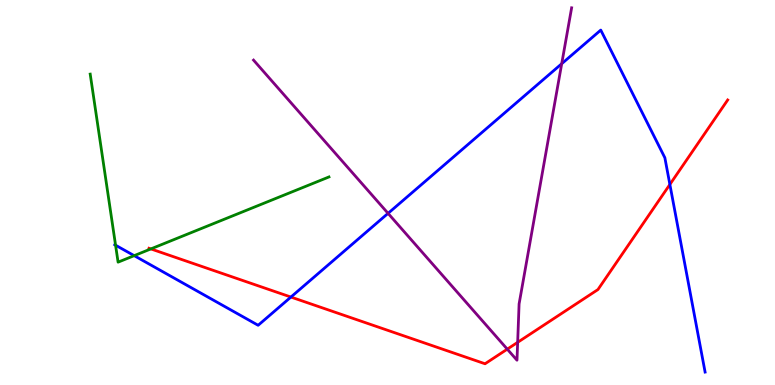[{'lines': ['blue', 'red'], 'intersections': [{'x': 3.75, 'y': 2.28}, {'x': 8.64, 'y': 5.21}]}, {'lines': ['green', 'red'], 'intersections': [{'x': 1.95, 'y': 3.53}]}, {'lines': ['purple', 'red'], 'intersections': [{'x': 6.55, 'y': 0.931}, {'x': 6.68, 'y': 1.11}]}, {'lines': ['blue', 'green'], 'intersections': [{'x': 1.49, 'y': 3.63}, {'x': 1.73, 'y': 3.36}]}, {'lines': ['blue', 'purple'], 'intersections': [{'x': 5.01, 'y': 4.46}, {'x': 7.25, 'y': 8.34}]}, {'lines': ['green', 'purple'], 'intersections': []}]